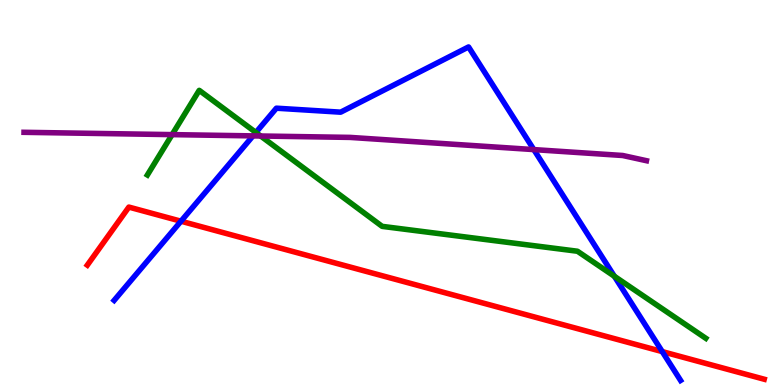[{'lines': ['blue', 'red'], 'intersections': [{'x': 2.34, 'y': 4.25}, {'x': 8.55, 'y': 0.867}]}, {'lines': ['green', 'red'], 'intersections': []}, {'lines': ['purple', 'red'], 'intersections': []}, {'lines': ['blue', 'green'], 'intersections': [{'x': 3.3, 'y': 6.56}, {'x': 7.93, 'y': 2.82}]}, {'lines': ['blue', 'purple'], 'intersections': [{'x': 3.26, 'y': 6.47}, {'x': 6.89, 'y': 6.11}]}, {'lines': ['green', 'purple'], 'intersections': [{'x': 2.22, 'y': 6.5}, {'x': 3.36, 'y': 6.47}]}]